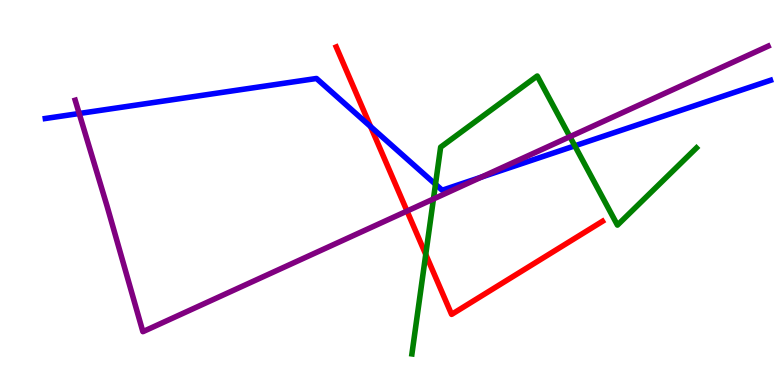[{'lines': ['blue', 'red'], 'intersections': [{'x': 4.78, 'y': 6.71}]}, {'lines': ['green', 'red'], 'intersections': [{'x': 5.49, 'y': 3.39}]}, {'lines': ['purple', 'red'], 'intersections': [{'x': 5.25, 'y': 4.52}]}, {'lines': ['blue', 'green'], 'intersections': [{'x': 5.62, 'y': 5.21}, {'x': 7.42, 'y': 6.21}]}, {'lines': ['blue', 'purple'], 'intersections': [{'x': 1.02, 'y': 7.05}, {'x': 6.21, 'y': 5.4}]}, {'lines': ['green', 'purple'], 'intersections': [{'x': 5.59, 'y': 4.83}, {'x': 7.35, 'y': 6.45}]}]